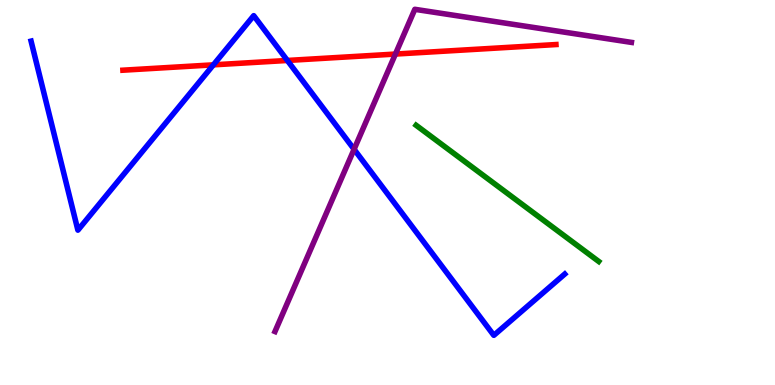[{'lines': ['blue', 'red'], 'intersections': [{'x': 2.75, 'y': 8.32}, {'x': 3.71, 'y': 8.43}]}, {'lines': ['green', 'red'], 'intersections': []}, {'lines': ['purple', 'red'], 'intersections': [{'x': 5.1, 'y': 8.6}]}, {'lines': ['blue', 'green'], 'intersections': []}, {'lines': ['blue', 'purple'], 'intersections': [{'x': 4.57, 'y': 6.12}]}, {'lines': ['green', 'purple'], 'intersections': []}]